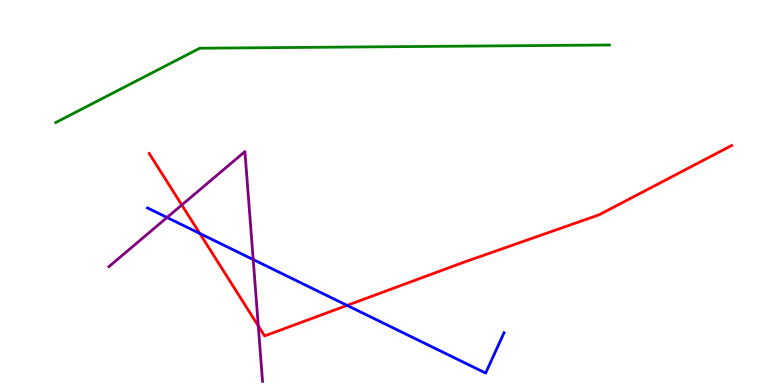[{'lines': ['blue', 'red'], 'intersections': [{'x': 2.58, 'y': 3.94}, {'x': 4.48, 'y': 2.07}]}, {'lines': ['green', 'red'], 'intersections': []}, {'lines': ['purple', 'red'], 'intersections': [{'x': 2.35, 'y': 4.68}, {'x': 3.33, 'y': 1.53}]}, {'lines': ['blue', 'green'], 'intersections': []}, {'lines': ['blue', 'purple'], 'intersections': [{'x': 2.16, 'y': 4.35}, {'x': 3.27, 'y': 3.26}]}, {'lines': ['green', 'purple'], 'intersections': []}]